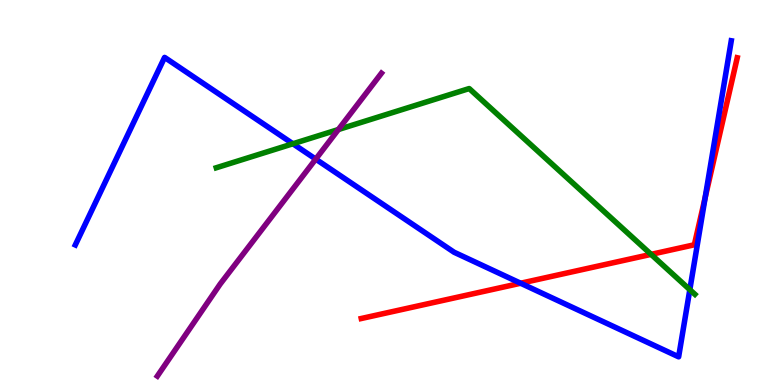[{'lines': ['blue', 'red'], 'intersections': [{'x': 6.72, 'y': 2.64}, {'x': 9.1, 'y': 4.86}]}, {'lines': ['green', 'red'], 'intersections': [{'x': 8.4, 'y': 3.39}]}, {'lines': ['purple', 'red'], 'intersections': []}, {'lines': ['blue', 'green'], 'intersections': [{'x': 3.78, 'y': 6.27}, {'x': 8.9, 'y': 2.48}]}, {'lines': ['blue', 'purple'], 'intersections': [{'x': 4.07, 'y': 5.87}]}, {'lines': ['green', 'purple'], 'intersections': [{'x': 4.37, 'y': 6.64}]}]